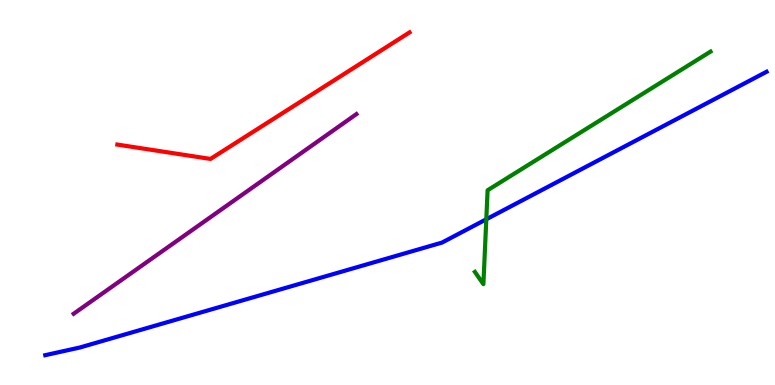[{'lines': ['blue', 'red'], 'intersections': []}, {'lines': ['green', 'red'], 'intersections': []}, {'lines': ['purple', 'red'], 'intersections': []}, {'lines': ['blue', 'green'], 'intersections': [{'x': 6.27, 'y': 4.3}]}, {'lines': ['blue', 'purple'], 'intersections': []}, {'lines': ['green', 'purple'], 'intersections': []}]